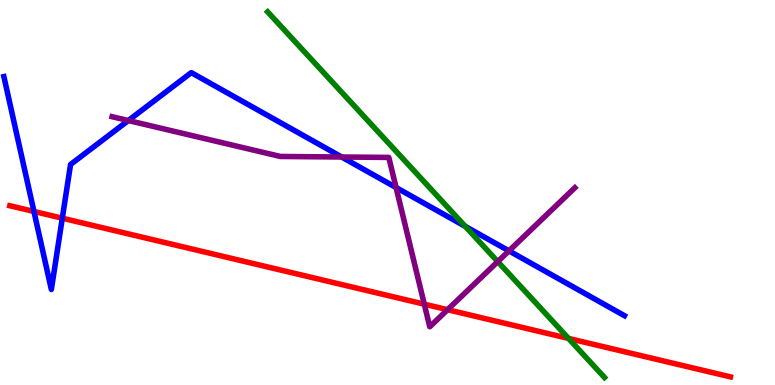[{'lines': ['blue', 'red'], 'intersections': [{'x': 0.438, 'y': 4.51}, {'x': 0.804, 'y': 4.33}]}, {'lines': ['green', 'red'], 'intersections': [{'x': 7.34, 'y': 1.21}]}, {'lines': ['purple', 'red'], 'intersections': [{'x': 5.47, 'y': 2.1}, {'x': 5.78, 'y': 1.96}]}, {'lines': ['blue', 'green'], 'intersections': [{'x': 6.0, 'y': 4.12}]}, {'lines': ['blue', 'purple'], 'intersections': [{'x': 1.66, 'y': 6.87}, {'x': 4.41, 'y': 5.92}, {'x': 5.11, 'y': 5.13}, {'x': 6.57, 'y': 3.48}]}, {'lines': ['green', 'purple'], 'intersections': [{'x': 6.42, 'y': 3.2}]}]